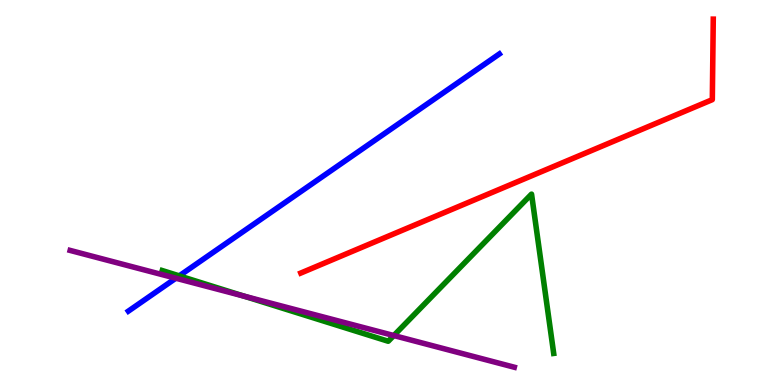[{'lines': ['blue', 'red'], 'intersections': []}, {'lines': ['green', 'red'], 'intersections': []}, {'lines': ['purple', 'red'], 'intersections': []}, {'lines': ['blue', 'green'], 'intersections': [{'x': 2.31, 'y': 2.83}]}, {'lines': ['blue', 'purple'], 'intersections': [{'x': 2.27, 'y': 2.77}]}, {'lines': ['green', 'purple'], 'intersections': [{'x': 3.15, 'y': 2.31}, {'x': 5.08, 'y': 1.28}]}]